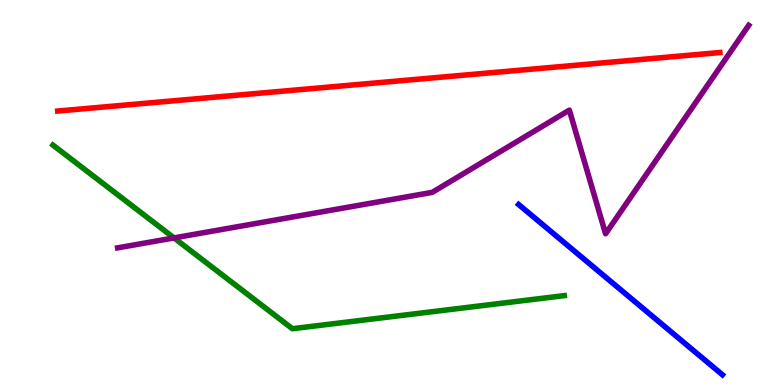[{'lines': ['blue', 'red'], 'intersections': []}, {'lines': ['green', 'red'], 'intersections': []}, {'lines': ['purple', 'red'], 'intersections': []}, {'lines': ['blue', 'green'], 'intersections': []}, {'lines': ['blue', 'purple'], 'intersections': []}, {'lines': ['green', 'purple'], 'intersections': [{'x': 2.25, 'y': 3.82}]}]